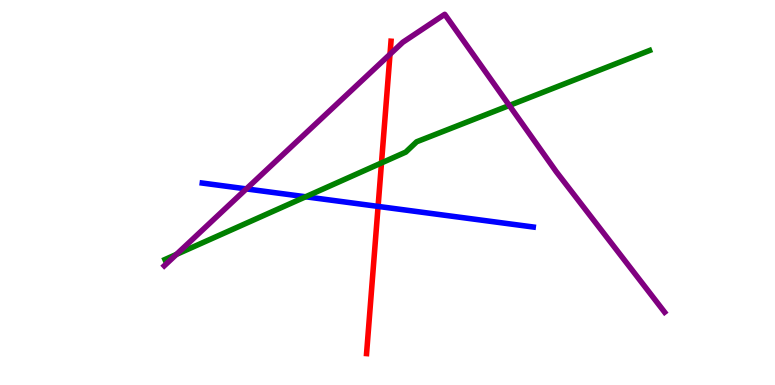[{'lines': ['blue', 'red'], 'intersections': [{'x': 4.88, 'y': 4.64}]}, {'lines': ['green', 'red'], 'intersections': [{'x': 4.92, 'y': 5.77}]}, {'lines': ['purple', 'red'], 'intersections': [{'x': 5.03, 'y': 8.59}]}, {'lines': ['blue', 'green'], 'intersections': [{'x': 3.94, 'y': 4.89}]}, {'lines': ['blue', 'purple'], 'intersections': [{'x': 3.18, 'y': 5.09}]}, {'lines': ['green', 'purple'], 'intersections': [{'x': 2.28, 'y': 3.39}, {'x': 6.57, 'y': 7.26}]}]